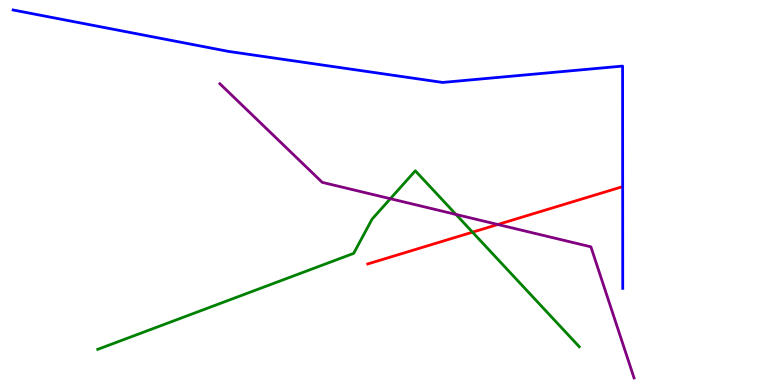[{'lines': ['blue', 'red'], 'intersections': []}, {'lines': ['green', 'red'], 'intersections': [{'x': 6.1, 'y': 3.97}]}, {'lines': ['purple', 'red'], 'intersections': [{'x': 6.42, 'y': 4.17}]}, {'lines': ['blue', 'green'], 'intersections': []}, {'lines': ['blue', 'purple'], 'intersections': []}, {'lines': ['green', 'purple'], 'intersections': [{'x': 5.04, 'y': 4.84}, {'x': 5.88, 'y': 4.43}]}]